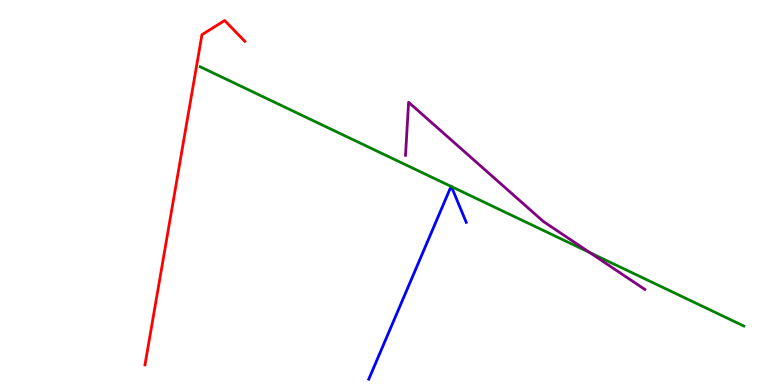[{'lines': ['blue', 'red'], 'intersections': []}, {'lines': ['green', 'red'], 'intersections': []}, {'lines': ['purple', 'red'], 'intersections': []}, {'lines': ['blue', 'green'], 'intersections': [{'x': 5.82, 'y': 5.16}, {'x': 5.82, 'y': 5.15}]}, {'lines': ['blue', 'purple'], 'intersections': []}, {'lines': ['green', 'purple'], 'intersections': [{'x': 7.61, 'y': 3.44}]}]